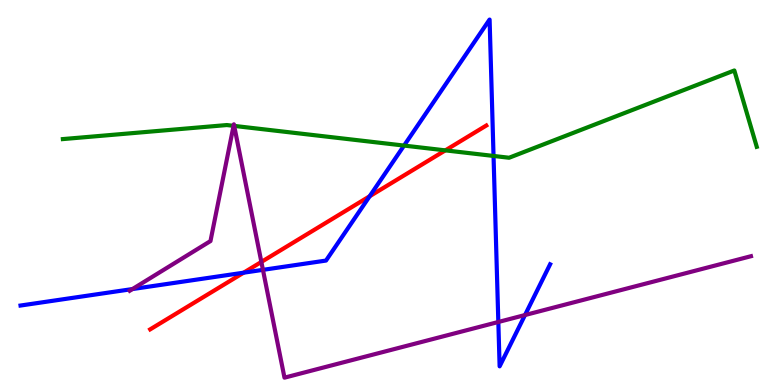[{'lines': ['blue', 'red'], 'intersections': [{'x': 3.14, 'y': 2.92}, {'x': 4.77, 'y': 4.9}]}, {'lines': ['green', 'red'], 'intersections': [{'x': 5.75, 'y': 6.09}]}, {'lines': ['purple', 'red'], 'intersections': [{'x': 3.37, 'y': 3.2}]}, {'lines': ['blue', 'green'], 'intersections': [{'x': 5.21, 'y': 6.22}, {'x': 6.37, 'y': 5.95}]}, {'lines': ['blue', 'purple'], 'intersections': [{'x': 1.71, 'y': 2.49}, {'x': 3.39, 'y': 2.99}, {'x': 6.43, 'y': 1.64}, {'x': 6.77, 'y': 1.82}]}, {'lines': ['green', 'purple'], 'intersections': [{'x': 3.01, 'y': 6.73}, {'x': 3.02, 'y': 6.73}]}]